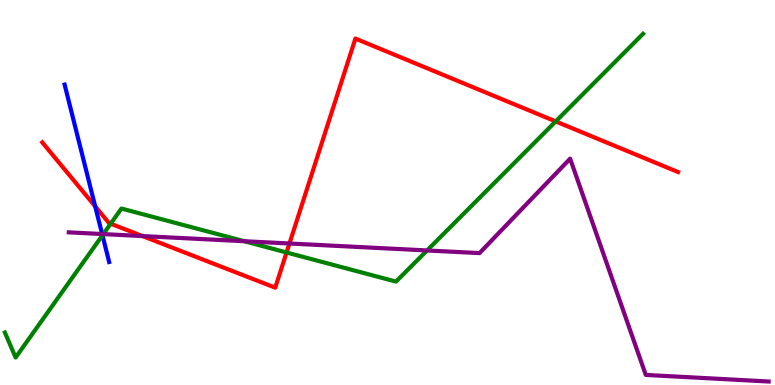[{'lines': ['blue', 'red'], 'intersections': [{'x': 1.23, 'y': 4.64}]}, {'lines': ['green', 'red'], 'intersections': [{'x': 1.43, 'y': 4.19}, {'x': 3.7, 'y': 3.44}, {'x': 7.17, 'y': 6.85}]}, {'lines': ['purple', 'red'], 'intersections': [{'x': 1.84, 'y': 3.87}, {'x': 3.73, 'y': 3.68}]}, {'lines': ['blue', 'green'], 'intersections': [{'x': 1.32, 'y': 3.89}]}, {'lines': ['blue', 'purple'], 'intersections': [{'x': 1.32, 'y': 3.92}]}, {'lines': ['green', 'purple'], 'intersections': [{'x': 1.33, 'y': 3.92}, {'x': 3.15, 'y': 3.73}, {'x': 5.51, 'y': 3.49}]}]